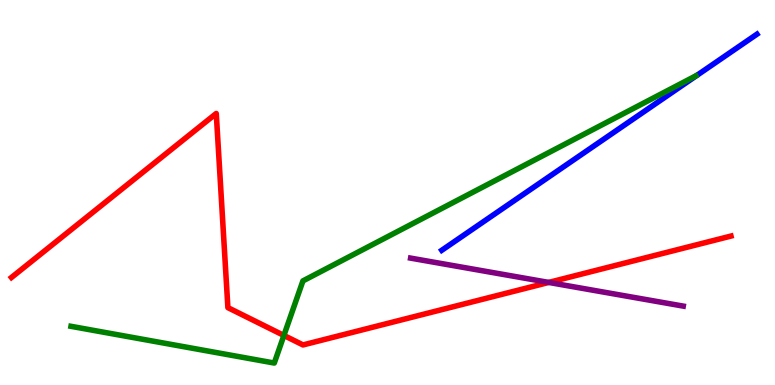[{'lines': ['blue', 'red'], 'intersections': []}, {'lines': ['green', 'red'], 'intersections': [{'x': 3.66, 'y': 1.29}]}, {'lines': ['purple', 'red'], 'intersections': [{'x': 7.08, 'y': 2.66}]}, {'lines': ['blue', 'green'], 'intersections': []}, {'lines': ['blue', 'purple'], 'intersections': []}, {'lines': ['green', 'purple'], 'intersections': []}]